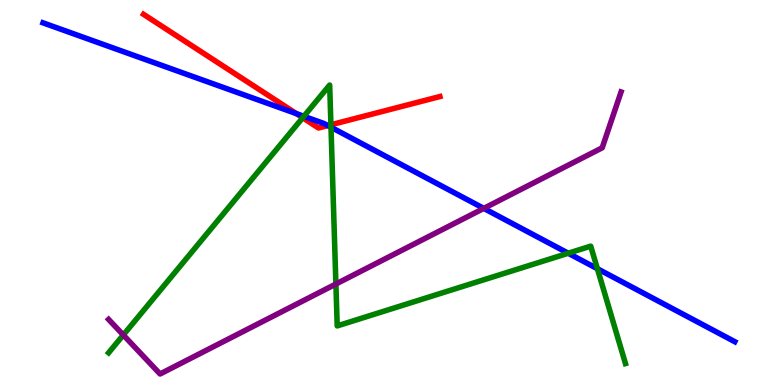[{'lines': ['blue', 'red'], 'intersections': [{'x': 3.82, 'y': 7.05}, {'x': 4.23, 'y': 6.74}]}, {'lines': ['green', 'red'], 'intersections': [{'x': 3.91, 'y': 6.94}, {'x': 4.27, 'y': 6.76}]}, {'lines': ['purple', 'red'], 'intersections': []}, {'lines': ['blue', 'green'], 'intersections': [{'x': 3.92, 'y': 6.98}, {'x': 4.27, 'y': 6.69}, {'x': 7.33, 'y': 3.42}, {'x': 7.71, 'y': 3.02}]}, {'lines': ['blue', 'purple'], 'intersections': [{'x': 6.24, 'y': 4.59}]}, {'lines': ['green', 'purple'], 'intersections': [{'x': 1.59, 'y': 1.3}, {'x': 4.33, 'y': 2.62}]}]